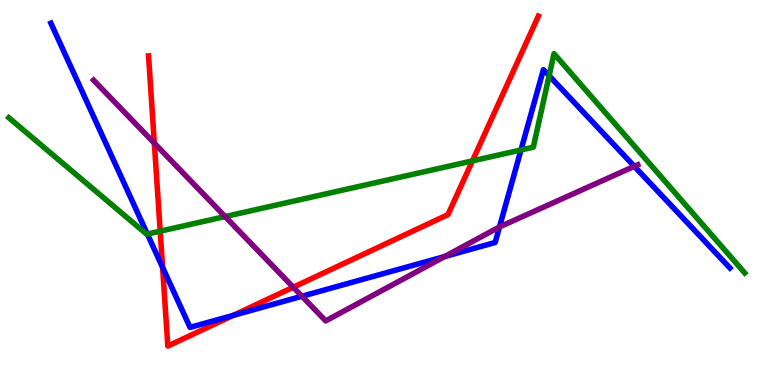[{'lines': ['blue', 'red'], 'intersections': [{'x': 2.1, 'y': 3.05}, {'x': 3.01, 'y': 1.81}]}, {'lines': ['green', 'red'], 'intersections': [{'x': 2.07, 'y': 4.0}, {'x': 6.1, 'y': 5.82}]}, {'lines': ['purple', 'red'], 'intersections': [{'x': 1.99, 'y': 6.28}, {'x': 3.78, 'y': 2.54}]}, {'lines': ['blue', 'green'], 'intersections': [{'x': 1.9, 'y': 3.92}, {'x': 6.72, 'y': 6.1}, {'x': 7.09, 'y': 8.03}]}, {'lines': ['blue', 'purple'], 'intersections': [{'x': 3.9, 'y': 2.31}, {'x': 5.74, 'y': 3.34}, {'x': 6.45, 'y': 4.11}, {'x': 8.18, 'y': 5.68}]}, {'lines': ['green', 'purple'], 'intersections': [{'x': 2.9, 'y': 4.37}]}]